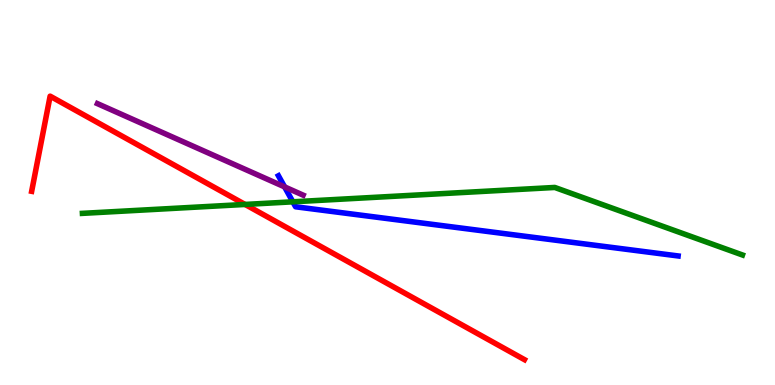[{'lines': ['blue', 'red'], 'intersections': []}, {'lines': ['green', 'red'], 'intersections': [{'x': 3.16, 'y': 4.69}]}, {'lines': ['purple', 'red'], 'intersections': []}, {'lines': ['blue', 'green'], 'intersections': [{'x': 3.78, 'y': 4.76}]}, {'lines': ['blue', 'purple'], 'intersections': [{'x': 3.67, 'y': 5.15}]}, {'lines': ['green', 'purple'], 'intersections': []}]